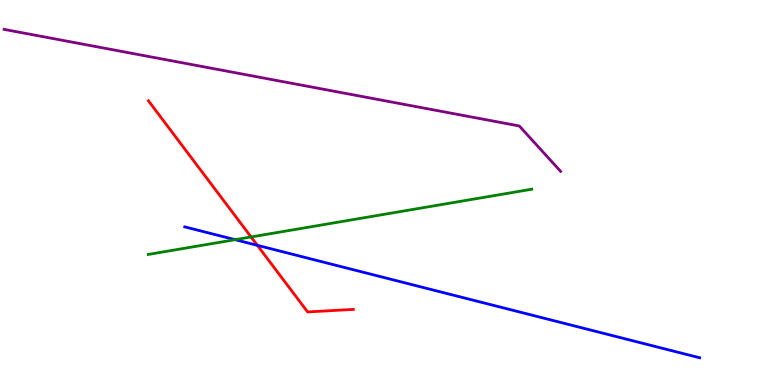[{'lines': ['blue', 'red'], 'intersections': [{'x': 3.32, 'y': 3.63}]}, {'lines': ['green', 'red'], 'intersections': [{'x': 3.24, 'y': 3.85}]}, {'lines': ['purple', 'red'], 'intersections': []}, {'lines': ['blue', 'green'], 'intersections': [{'x': 3.03, 'y': 3.77}]}, {'lines': ['blue', 'purple'], 'intersections': []}, {'lines': ['green', 'purple'], 'intersections': []}]